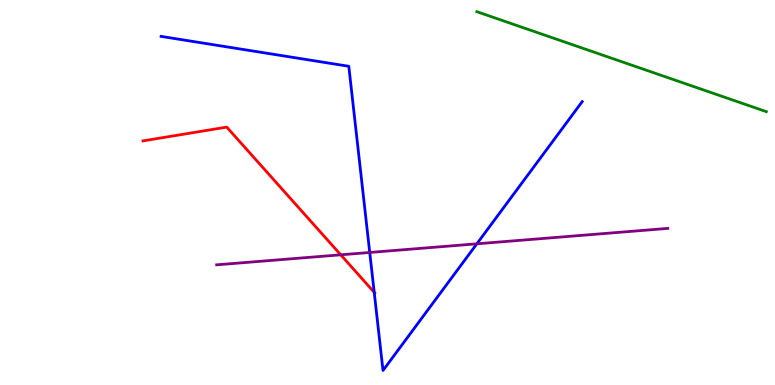[{'lines': ['blue', 'red'], 'intersections': [{'x': 4.83, 'y': 2.41}]}, {'lines': ['green', 'red'], 'intersections': []}, {'lines': ['purple', 'red'], 'intersections': [{'x': 4.4, 'y': 3.38}]}, {'lines': ['blue', 'green'], 'intersections': []}, {'lines': ['blue', 'purple'], 'intersections': [{'x': 4.77, 'y': 3.44}, {'x': 6.15, 'y': 3.67}]}, {'lines': ['green', 'purple'], 'intersections': []}]